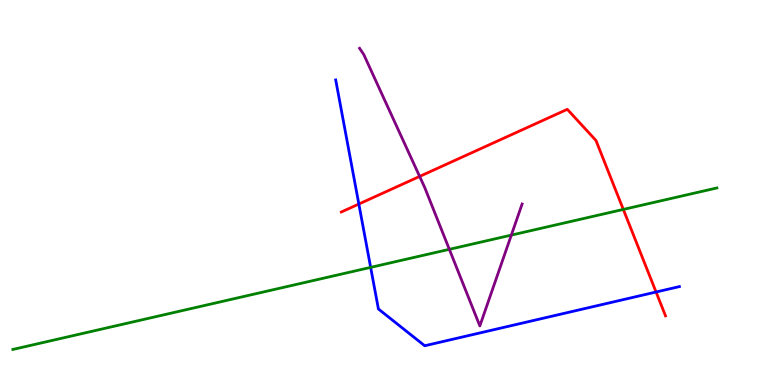[{'lines': ['blue', 'red'], 'intersections': [{'x': 4.63, 'y': 4.7}, {'x': 8.47, 'y': 2.42}]}, {'lines': ['green', 'red'], 'intersections': [{'x': 8.04, 'y': 4.56}]}, {'lines': ['purple', 'red'], 'intersections': [{'x': 5.41, 'y': 5.42}]}, {'lines': ['blue', 'green'], 'intersections': [{'x': 4.78, 'y': 3.06}]}, {'lines': ['blue', 'purple'], 'intersections': []}, {'lines': ['green', 'purple'], 'intersections': [{'x': 5.8, 'y': 3.52}, {'x': 6.6, 'y': 3.89}]}]